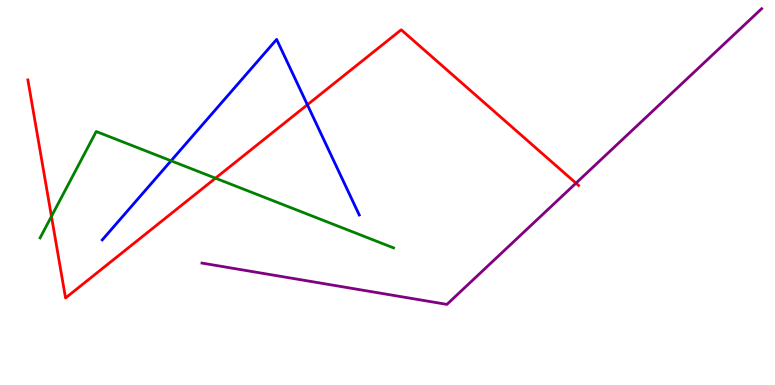[{'lines': ['blue', 'red'], 'intersections': [{'x': 3.97, 'y': 7.28}]}, {'lines': ['green', 'red'], 'intersections': [{'x': 0.664, 'y': 4.38}, {'x': 2.78, 'y': 5.37}]}, {'lines': ['purple', 'red'], 'intersections': [{'x': 7.43, 'y': 5.24}]}, {'lines': ['blue', 'green'], 'intersections': [{'x': 2.21, 'y': 5.82}]}, {'lines': ['blue', 'purple'], 'intersections': []}, {'lines': ['green', 'purple'], 'intersections': []}]